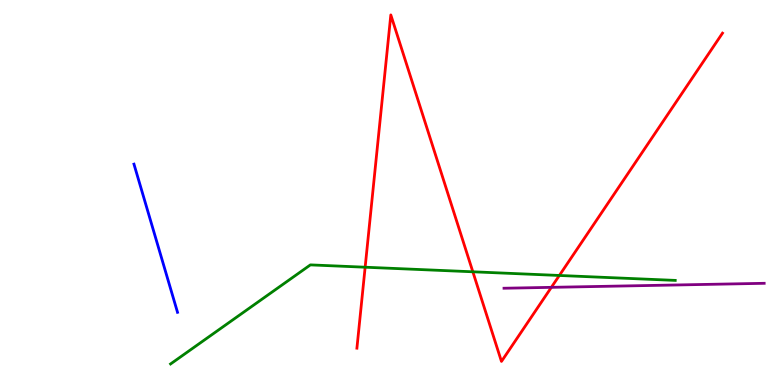[{'lines': ['blue', 'red'], 'intersections': []}, {'lines': ['green', 'red'], 'intersections': [{'x': 4.71, 'y': 3.06}, {'x': 6.1, 'y': 2.94}, {'x': 7.22, 'y': 2.84}]}, {'lines': ['purple', 'red'], 'intersections': [{'x': 7.11, 'y': 2.54}]}, {'lines': ['blue', 'green'], 'intersections': []}, {'lines': ['blue', 'purple'], 'intersections': []}, {'lines': ['green', 'purple'], 'intersections': []}]